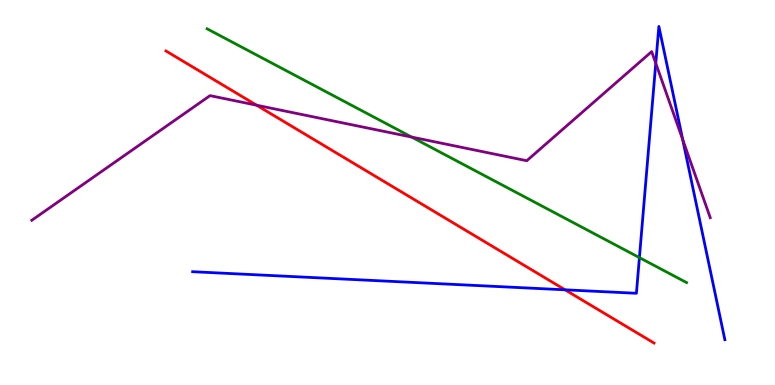[{'lines': ['blue', 'red'], 'intersections': [{'x': 7.29, 'y': 2.47}]}, {'lines': ['green', 'red'], 'intersections': []}, {'lines': ['purple', 'red'], 'intersections': [{'x': 3.31, 'y': 7.27}]}, {'lines': ['blue', 'green'], 'intersections': [{'x': 8.25, 'y': 3.31}]}, {'lines': ['blue', 'purple'], 'intersections': [{'x': 8.46, 'y': 8.36}, {'x': 8.81, 'y': 6.37}]}, {'lines': ['green', 'purple'], 'intersections': [{'x': 5.31, 'y': 6.44}]}]